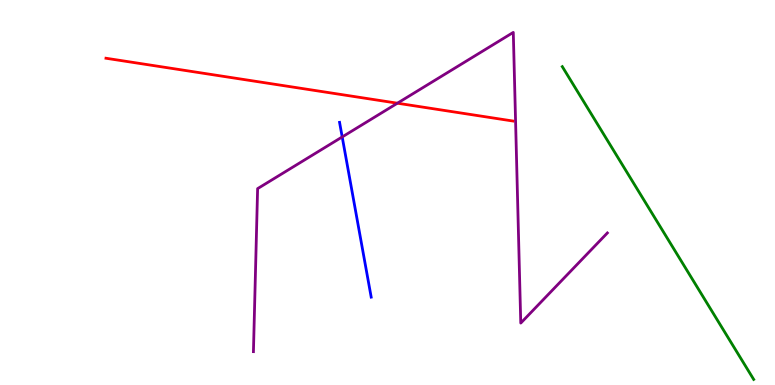[{'lines': ['blue', 'red'], 'intersections': []}, {'lines': ['green', 'red'], 'intersections': []}, {'lines': ['purple', 'red'], 'intersections': [{'x': 5.13, 'y': 7.32}]}, {'lines': ['blue', 'green'], 'intersections': []}, {'lines': ['blue', 'purple'], 'intersections': [{'x': 4.42, 'y': 6.44}]}, {'lines': ['green', 'purple'], 'intersections': []}]